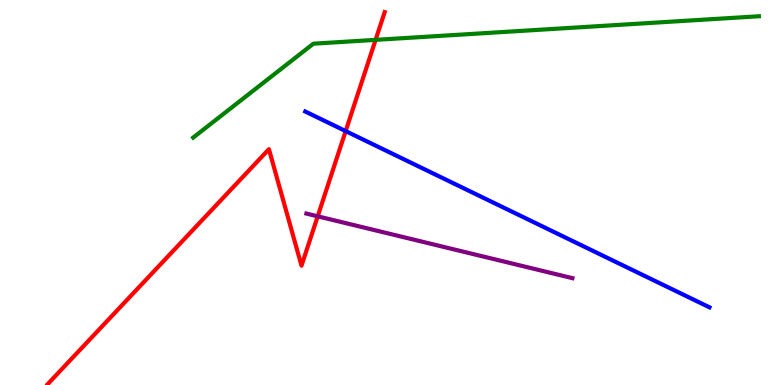[{'lines': ['blue', 'red'], 'intersections': [{'x': 4.46, 'y': 6.6}]}, {'lines': ['green', 'red'], 'intersections': [{'x': 4.85, 'y': 8.96}]}, {'lines': ['purple', 'red'], 'intersections': [{'x': 4.1, 'y': 4.38}]}, {'lines': ['blue', 'green'], 'intersections': []}, {'lines': ['blue', 'purple'], 'intersections': []}, {'lines': ['green', 'purple'], 'intersections': []}]